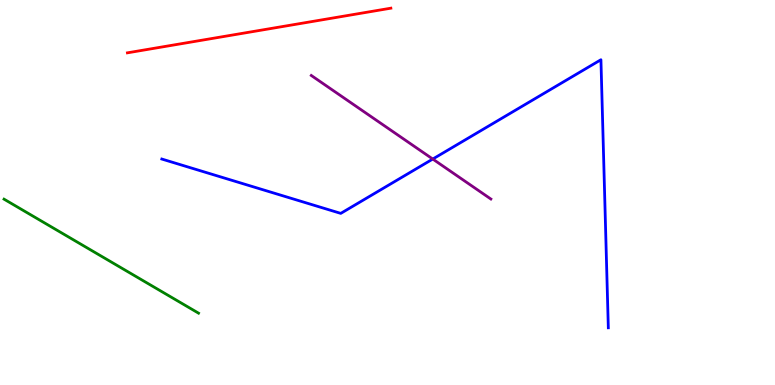[{'lines': ['blue', 'red'], 'intersections': []}, {'lines': ['green', 'red'], 'intersections': []}, {'lines': ['purple', 'red'], 'intersections': []}, {'lines': ['blue', 'green'], 'intersections': []}, {'lines': ['blue', 'purple'], 'intersections': [{'x': 5.58, 'y': 5.87}]}, {'lines': ['green', 'purple'], 'intersections': []}]